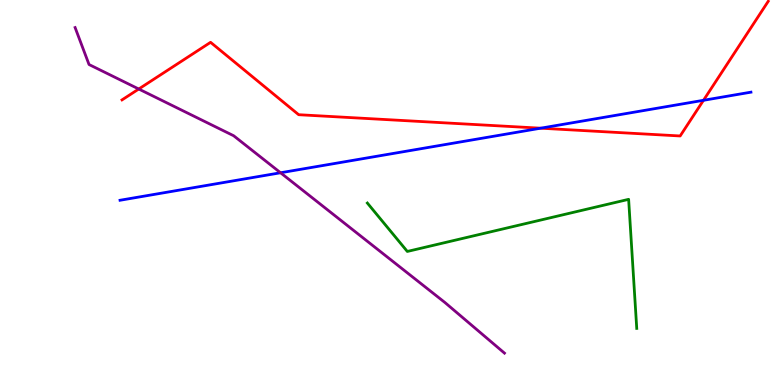[{'lines': ['blue', 'red'], 'intersections': [{'x': 6.98, 'y': 6.67}, {'x': 9.08, 'y': 7.39}]}, {'lines': ['green', 'red'], 'intersections': []}, {'lines': ['purple', 'red'], 'intersections': [{'x': 1.79, 'y': 7.69}]}, {'lines': ['blue', 'green'], 'intersections': []}, {'lines': ['blue', 'purple'], 'intersections': [{'x': 3.62, 'y': 5.51}]}, {'lines': ['green', 'purple'], 'intersections': []}]